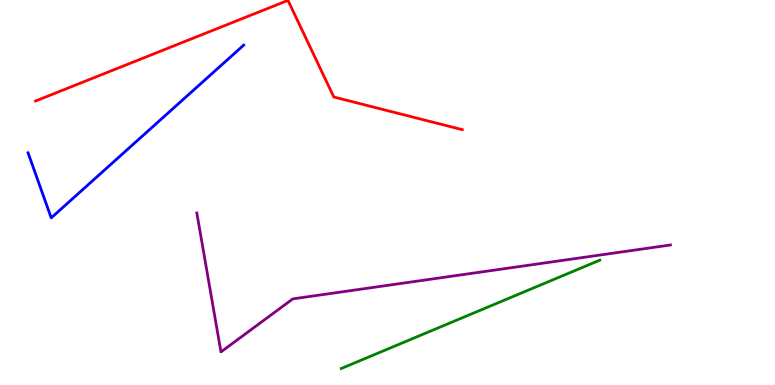[{'lines': ['blue', 'red'], 'intersections': []}, {'lines': ['green', 'red'], 'intersections': []}, {'lines': ['purple', 'red'], 'intersections': []}, {'lines': ['blue', 'green'], 'intersections': []}, {'lines': ['blue', 'purple'], 'intersections': []}, {'lines': ['green', 'purple'], 'intersections': []}]